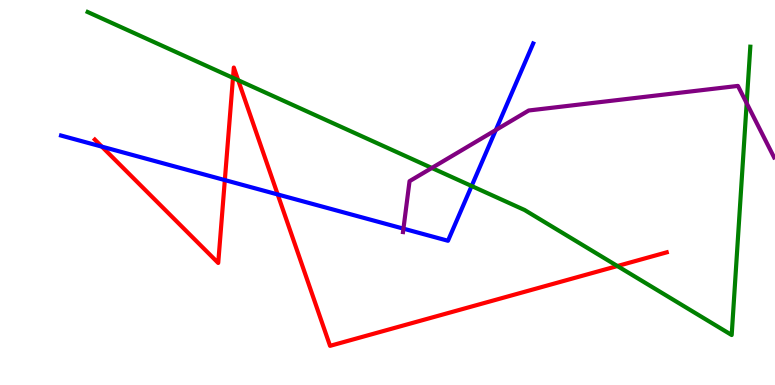[{'lines': ['blue', 'red'], 'intersections': [{'x': 1.31, 'y': 6.19}, {'x': 2.9, 'y': 5.32}, {'x': 3.58, 'y': 4.95}]}, {'lines': ['green', 'red'], 'intersections': [{'x': 3.01, 'y': 7.98}, {'x': 3.07, 'y': 7.92}, {'x': 7.97, 'y': 3.09}]}, {'lines': ['purple', 'red'], 'intersections': []}, {'lines': ['blue', 'green'], 'intersections': [{'x': 6.09, 'y': 5.17}]}, {'lines': ['blue', 'purple'], 'intersections': [{'x': 5.21, 'y': 4.06}, {'x': 6.4, 'y': 6.62}]}, {'lines': ['green', 'purple'], 'intersections': [{'x': 5.57, 'y': 5.64}, {'x': 9.63, 'y': 7.32}]}]